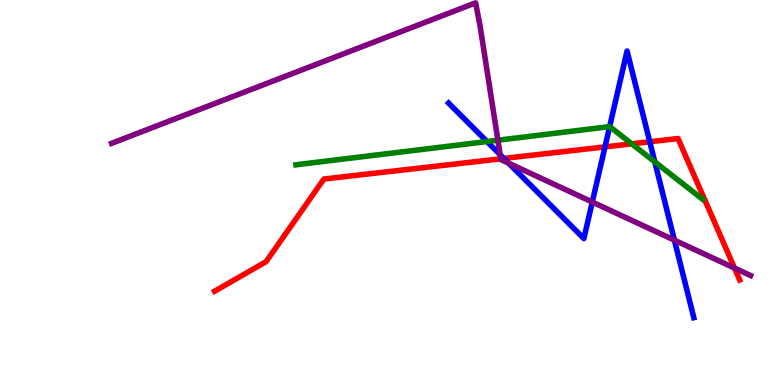[{'lines': ['blue', 'red'], 'intersections': [{'x': 6.5, 'y': 5.88}, {'x': 7.81, 'y': 6.19}, {'x': 8.38, 'y': 6.32}]}, {'lines': ['green', 'red'], 'intersections': [{'x': 8.15, 'y': 6.26}]}, {'lines': ['purple', 'red'], 'intersections': [{'x': 6.46, 'y': 5.88}, {'x': 9.48, 'y': 3.04}]}, {'lines': ['blue', 'green'], 'intersections': [{'x': 6.28, 'y': 6.32}, {'x': 7.87, 'y': 6.71}, {'x': 8.45, 'y': 5.8}]}, {'lines': ['blue', 'purple'], 'intersections': [{'x': 6.45, 'y': 5.98}, {'x': 6.56, 'y': 5.76}, {'x': 7.64, 'y': 4.75}, {'x': 8.7, 'y': 3.76}]}, {'lines': ['green', 'purple'], 'intersections': [{'x': 6.42, 'y': 6.36}]}]